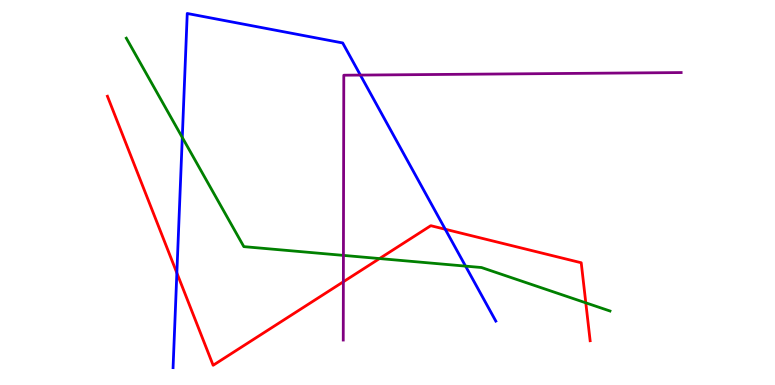[{'lines': ['blue', 'red'], 'intersections': [{'x': 2.28, 'y': 2.91}, {'x': 5.75, 'y': 4.05}]}, {'lines': ['green', 'red'], 'intersections': [{'x': 4.9, 'y': 3.28}, {'x': 7.56, 'y': 2.13}]}, {'lines': ['purple', 'red'], 'intersections': [{'x': 4.43, 'y': 2.68}]}, {'lines': ['blue', 'green'], 'intersections': [{'x': 2.35, 'y': 6.43}, {'x': 6.01, 'y': 3.09}]}, {'lines': ['blue', 'purple'], 'intersections': [{'x': 4.65, 'y': 8.05}]}, {'lines': ['green', 'purple'], 'intersections': [{'x': 4.43, 'y': 3.37}]}]